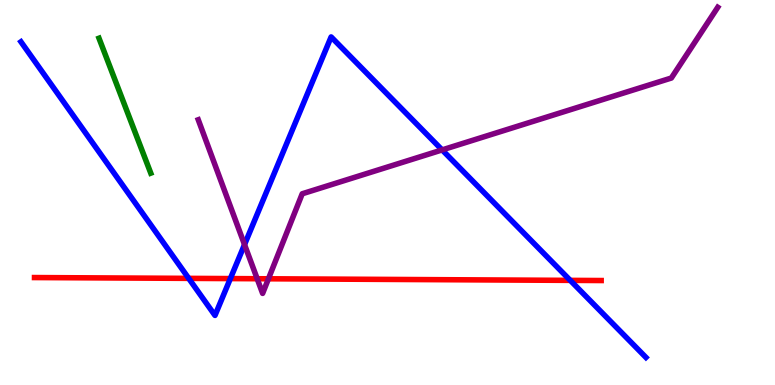[{'lines': ['blue', 'red'], 'intersections': [{'x': 2.43, 'y': 2.77}, {'x': 2.97, 'y': 2.76}, {'x': 7.36, 'y': 2.72}]}, {'lines': ['green', 'red'], 'intersections': []}, {'lines': ['purple', 'red'], 'intersections': [{'x': 3.32, 'y': 2.76}, {'x': 3.46, 'y': 2.76}]}, {'lines': ['blue', 'green'], 'intersections': []}, {'lines': ['blue', 'purple'], 'intersections': [{'x': 3.16, 'y': 3.65}, {'x': 5.7, 'y': 6.11}]}, {'lines': ['green', 'purple'], 'intersections': []}]